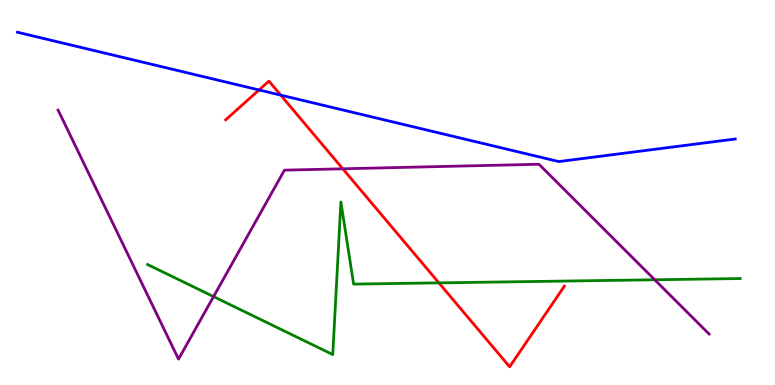[{'lines': ['blue', 'red'], 'intersections': [{'x': 3.34, 'y': 7.66}, {'x': 3.62, 'y': 7.53}]}, {'lines': ['green', 'red'], 'intersections': [{'x': 5.66, 'y': 2.65}]}, {'lines': ['purple', 'red'], 'intersections': [{'x': 4.42, 'y': 5.62}]}, {'lines': ['blue', 'green'], 'intersections': []}, {'lines': ['blue', 'purple'], 'intersections': []}, {'lines': ['green', 'purple'], 'intersections': [{'x': 2.76, 'y': 2.3}, {'x': 8.45, 'y': 2.73}]}]